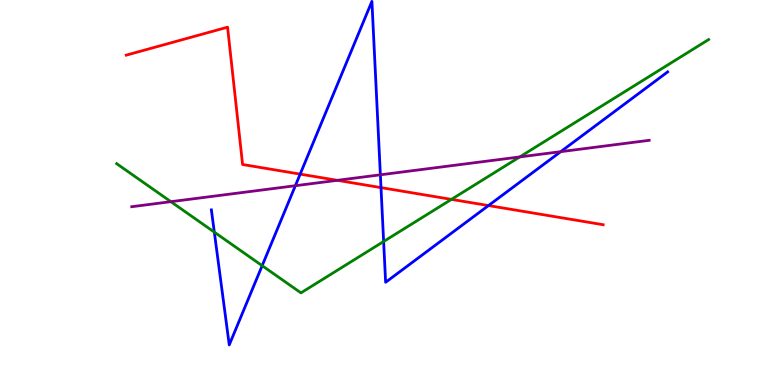[{'lines': ['blue', 'red'], 'intersections': [{'x': 3.87, 'y': 5.48}, {'x': 4.92, 'y': 5.13}, {'x': 6.3, 'y': 4.66}]}, {'lines': ['green', 'red'], 'intersections': [{'x': 5.82, 'y': 4.82}]}, {'lines': ['purple', 'red'], 'intersections': [{'x': 4.35, 'y': 5.32}]}, {'lines': ['blue', 'green'], 'intersections': [{'x': 2.77, 'y': 3.97}, {'x': 3.38, 'y': 3.1}, {'x': 4.95, 'y': 3.73}]}, {'lines': ['blue', 'purple'], 'intersections': [{'x': 3.81, 'y': 5.18}, {'x': 4.91, 'y': 5.46}, {'x': 7.24, 'y': 6.06}]}, {'lines': ['green', 'purple'], 'intersections': [{'x': 2.2, 'y': 4.76}, {'x': 6.71, 'y': 5.92}]}]